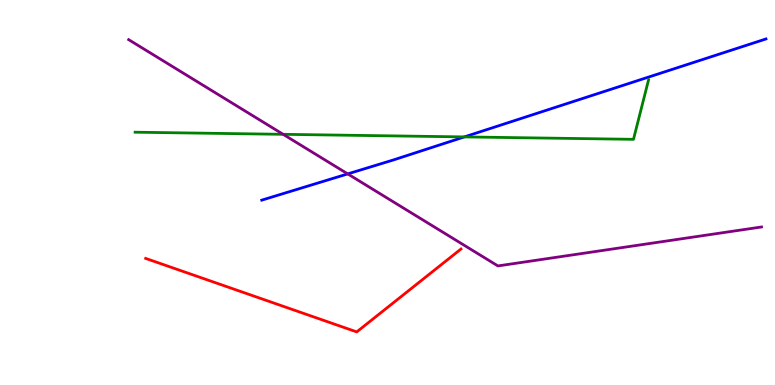[{'lines': ['blue', 'red'], 'intersections': []}, {'lines': ['green', 'red'], 'intersections': []}, {'lines': ['purple', 'red'], 'intersections': []}, {'lines': ['blue', 'green'], 'intersections': [{'x': 5.99, 'y': 6.44}]}, {'lines': ['blue', 'purple'], 'intersections': [{'x': 4.49, 'y': 5.48}]}, {'lines': ['green', 'purple'], 'intersections': [{'x': 3.65, 'y': 6.51}]}]